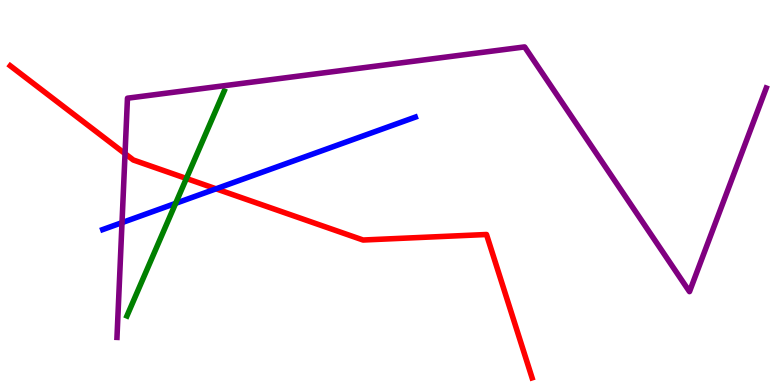[{'lines': ['blue', 'red'], 'intersections': [{'x': 2.79, 'y': 5.1}]}, {'lines': ['green', 'red'], 'intersections': [{'x': 2.4, 'y': 5.36}]}, {'lines': ['purple', 'red'], 'intersections': [{'x': 1.61, 'y': 6.01}]}, {'lines': ['blue', 'green'], 'intersections': [{'x': 2.27, 'y': 4.72}]}, {'lines': ['blue', 'purple'], 'intersections': [{'x': 1.57, 'y': 4.22}]}, {'lines': ['green', 'purple'], 'intersections': []}]